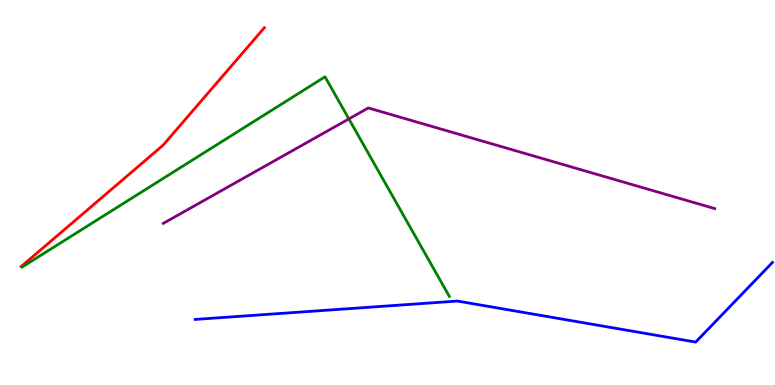[{'lines': ['blue', 'red'], 'intersections': []}, {'lines': ['green', 'red'], 'intersections': []}, {'lines': ['purple', 'red'], 'intersections': []}, {'lines': ['blue', 'green'], 'intersections': []}, {'lines': ['blue', 'purple'], 'intersections': []}, {'lines': ['green', 'purple'], 'intersections': [{'x': 4.5, 'y': 6.91}]}]